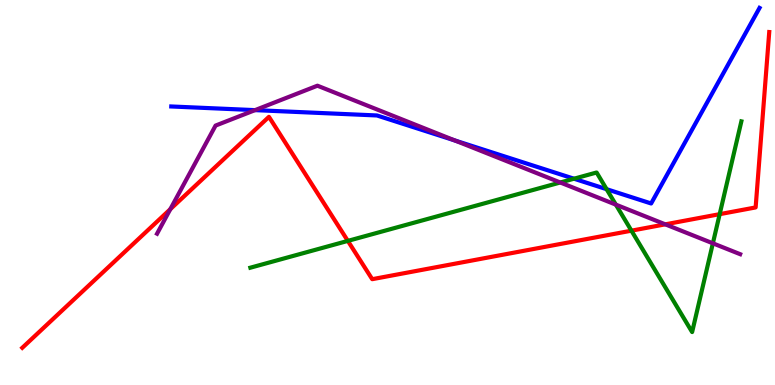[{'lines': ['blue', 'red'], 'intersections': []}, {'lines': ['green', 'red'], 'intersections': [{'x': 4.49, 'y': 3.74}, {'x': 8.15, 'y': 4.01}, {'x': 9.29, 'y': 4.44}]}, {'lines': ['purple', 'red'], 'intersections': [{'x': 2.2, 'y': 4.57}, {'x': 8.58, 'y': 4.17}]}, {'lines': ['blue', 'green'], 'intersections': [{'x': 7.41, 'y': 5.36}, {'x': 7.83, 'y': 5.09}]}, {'lines': ['blue', 'purple'], 'intersections': [{'x': 3.29, 'y': 7.14}, {'x': 5.87, 'y': 6.35}]}, {'lines': ['green', 'purple'], 'intersections': [{'x': 7.23, 'y': 5.26}, {'x': 7.95, 'y': 4.68}, {'x': 9.2, 'y': 3.68}]}]